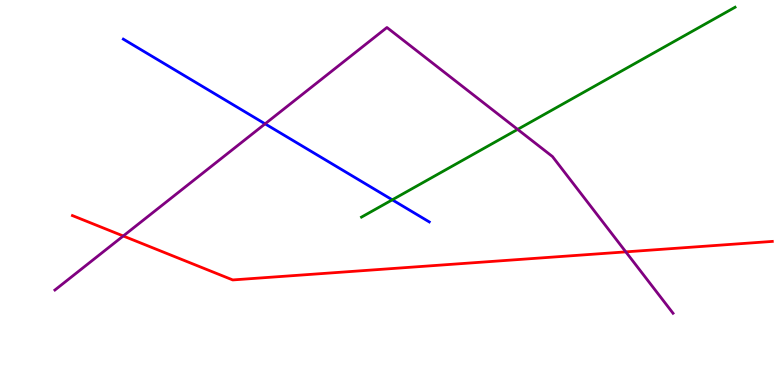[{'lines': ['blue', 'red'], 'intersections': []}, {'lines': ['green', 'red'], 'intersections': []}, {'lines': ['purple', 'red'], 'intersections': [{'x': 1.59, 'y': 3.87}, {'x': 8.07, 'y': 3.46}]}, {'lines': ['blue', 'green'], 'intersections': [{'x': 5.06, 'y': 4.81}]}, {'lines': ['blue', 'purple'], 'intersections': [{'x': 3.42, 'y': 6.78}]}, {'lines': ['green', 'purple'], 'intersections': [{'x': 6.68, 'y': 6.64}]}]